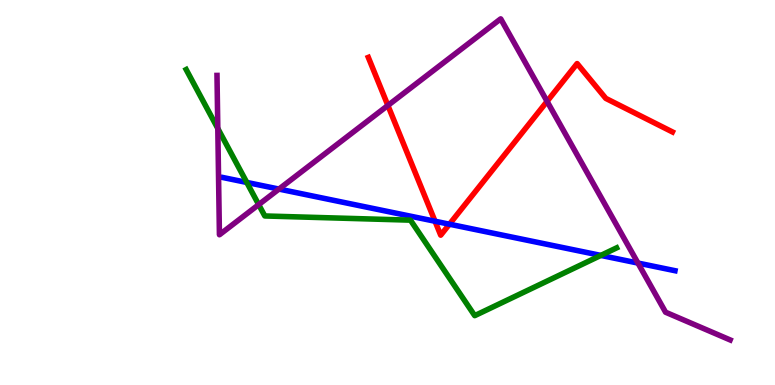[{'lines': ['blue', 'red'], 'intersections': [{'x': 5.61, 'y': 4.25}, {'x': 5.8, 'y': 4.18}]}, {'lines': ['green', 'red'], 'intersections': []}, {'lines': ['purple', 'red'], 'intersections': [{'x': 5.01, 'y': 7.26}, {'x': 7.06, 'y': 7.37}]}, {'lines': ['blue', 'green'], 'intersections': [{'x': 3.18, 'y': 5.26}, {'x': 7.75, 'y': 3.37}]}, {'lines': ['blue', 'purple'], 'intersections': [{'x': 3.6, 'y': 5.09}, {'x': 8.23, 'y': 3.17}]}, {'lines': ['green', 'purple'], 'intersections': [{'x': 2.81, 'y': 6.66}, {'x': 3.34, 'y': 4.69}]}]